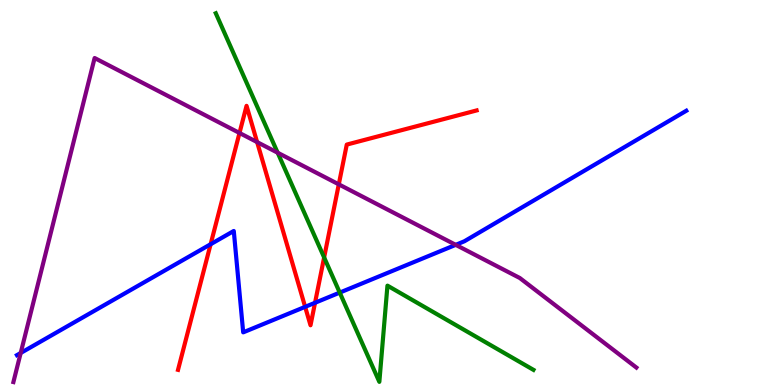[{'lines': ['blue', 'red'], 'intersections': [{'x': 2.72, 'y': 3.66}, {'x': 3.94, 'y': 2.03}, {'x': 4.07, 'y': 2.14}]}, {'lines': ['green', 'red'], 'intersections': [{'x': 4.18, 'y': 3.31}]}, {'lines': ['purple', 'red'], 'intersections': [{'x': 3.09, 'y': 6.55}, {'x': 3.32, 'y': 6.31}, {'x': 4.37, 'y': 5.21}]}, {'lines': ['blue', 'green'], 'intersections': [{'x': 4.38, 'y': 2.4}]}, {'lines': ['blue', 'purple'], 'intersections': [{'x': 0.267, 'y': 0.831}, {'x': 5.88, 'y': 3.64}]}, {'lines': ['green', 'purple'], 'intersections': [{'x': 3.58, 'y': 6.03}]}]